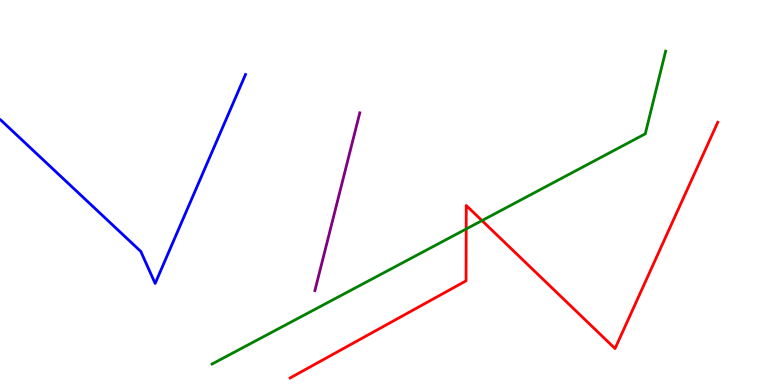[{'lines': ['blue', 'red'], 'intersections': []}, {'lines': ['green', 'red'], 'intersections': [{'x': 6.02, 'y': 4.05}, {'x': 6.22, 'y': 4.27}]}, {'lines': ['purple', 'red'], 'intersections': []}, {'lines': ['blue', 'green'], 'intersections': []}, {'lines': ['blue', 'purple'], 'intersections': []}, {'lines': ['green', 'purple'], 'intersections': []}]